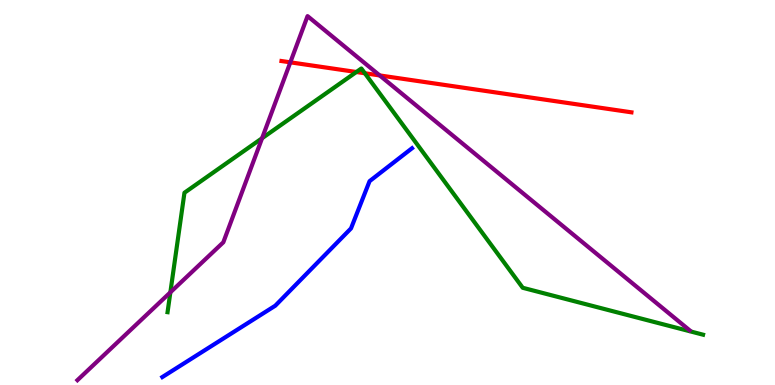[{'lines': ['blue', 'red'], 'intersections': []}, {'lines': ['green', 'red'], 'intersections': [{'x': 4.6, 'y': 8.13}, {'x': 4.71, 'y': 8.1}]}, {'lines': ['purple', 'red'], 'intersections': [{'x': 3.75, 'y': 8.38}, {'x': 4.9, 'y': 8.04}]}, {'lines': ['blue', 'green'], 'intersections': []}, {'lines': ['blue', 'purple'], 'intersections': []}, {'lines': ['green', 'purple'], 'intersections': [{'x': 2.2, 'y': 2.41}, {'x': 3.38, 'y': 6.41}]}]